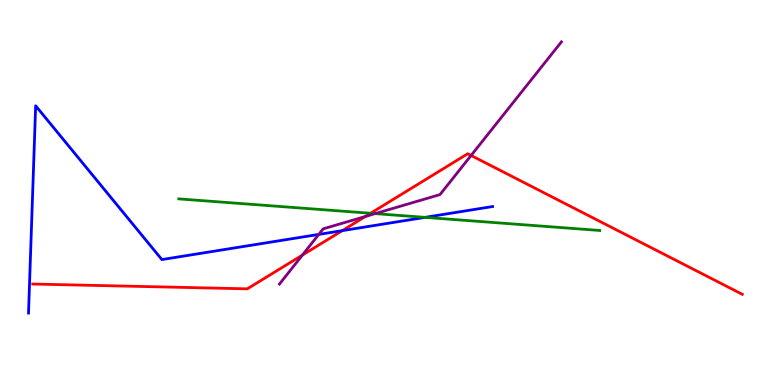[{'lines': ['blue', 'red'], 'intersections': [{'x': 4.42, 'y': 4.01}]}, {'lines': ['green', 'red'], 'intersections': [{'x': 4.78, 'y': 4.46}]}, {'lines': ['purple', 'red'], 'intersections': [{'x': 3.9, 'y': 3.37}, {'x': 4.71, 'y': 4.38}, {'x': 6.08, 'y': 5.96}]}, {'lines': ['blue', 'green'], 'intersections': [{'x': 5.48, 'y': 4.35}]}, {'lines': ['blue', 'purple'], 'intersections': [{'x': 4.11, 'y': 3.91}]}, {'lines': ['green', 'purple'], 'intersections': [{'x': 4.84, 'y': 4.45}]}]